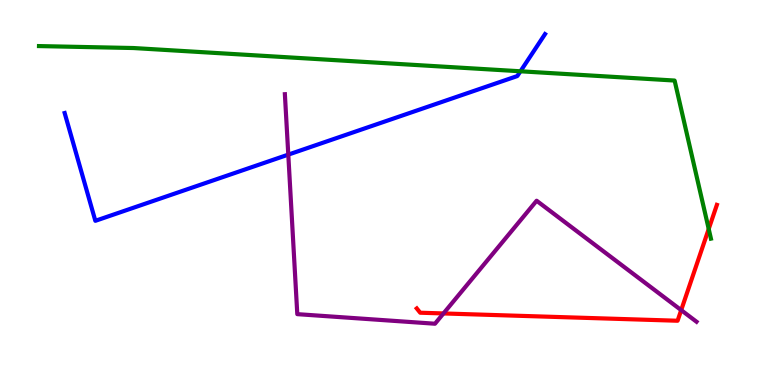[{'lines': ['blue', 'red'], 'intersections': []}, {'lines': ['green', 'red'], 'intersections': [{'x': 9.14, 'y': 4.05}]}, {'lines': ['purple', 'red'], 'intersections': [{'x': 5.72, 'y': 1.86}, {'x': 8.79, 'y': 1.94}]}, {'lines': ['blue', 'green'], 'intersections': [{'x': 6.72, 'y': 8.15}]}, {'lines': ['blue', 'purple'], 'intersections': [{'x': 3.72, 'y': 5.98}]}, {'lines': ['green', 'purple'], 'intersections': []}]